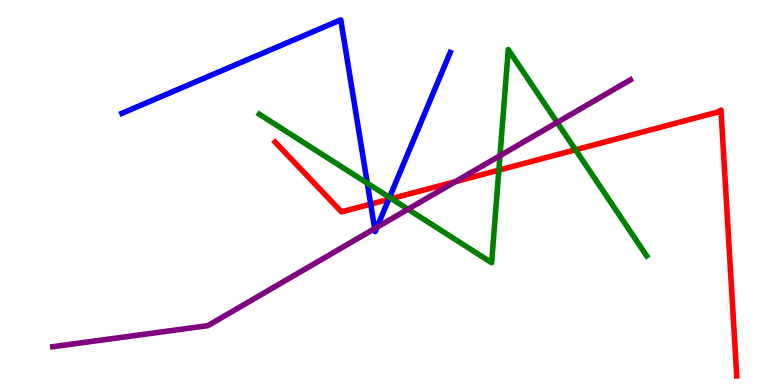[{'lines': ['blue', 'red'], 'intersections': [{'x': 4.78, 'y': 4.7}, {'x': 5.02, 'y': 4.82}]}, {'lines': ['green', 'red'], 'intersections': [{'x': 5.05, 'y': 4.84}, {'x': 6.44, 'y': 5.58}, {'x': 7.43, 'y': 6.11}]}, {'lines': ['purple', 'red'], 'intersections': [{'x': 5.88, 'y': 5.28}]}, {'lines': ['blue', 'green'], 'intersections': [{'x': 4.74, 'y': 5.24}, {'x': 5.03, 'y': 4.87}]}, {'lines': ['blue', 'purple'], 'intersections': [{'x': 4.83, 'y': 4.06}, {'x': 4.86, 'y': 4.1}]}, {'lines': ['green', 'purple'], 'intersections': [{'x': 5.26, 'y': 4.57}, {'x': 6.45, 'y': 5.96}, {'x': 7.19, 'y': 6.82}]}]